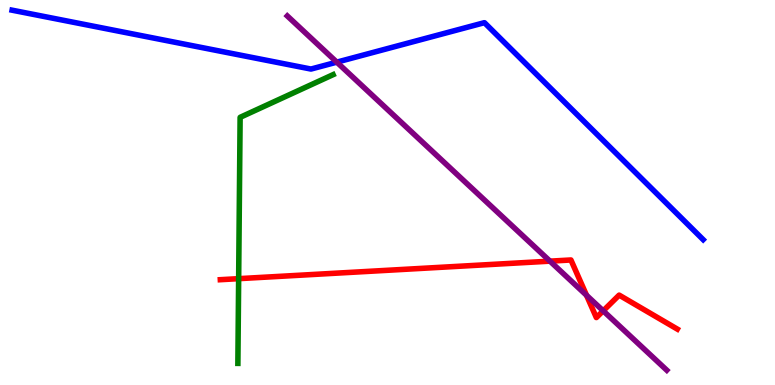[{'lines': ['blue', 'red'], 'intersections': []}, {'lines': ['green', 'red'], 'intersections': [{'x': 3.08, 'y': 2.76}]}, {'lines': ['purple', 'red'], 'intersections': [{'x': 7.1, 'y': 3.22}, {'x': 7.57, 'y': 2.33}, {'x': 7.78, 'y': 1.93}]}, {'lines': ['blue', 'green'], 'intersections': []}, {'lines': ['blue', 'purple'], 'intersections': [{'x': 4.35, 'y': 8.39}]}, {'lines': ['green', 'purple'], 'intersections': []}]